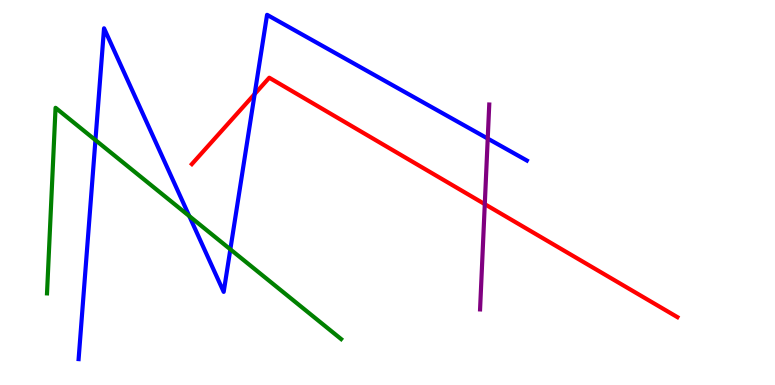[{'lines': ['blue', 'red'], 'intersections': [{'x': 3.29, 'y': 7.56}]}, {'lines': ['green', 'red'], 'intersections': []}, {'lines': ['purple', 'red'], 'intersections': [{'x': 6.26, 'y': 4.7}]}, {'lines': ['blue', 'green'], 'intersections': [{'x': 1.23, 'y': 6.36}, {'x': 2.44, 'y': 4.39}, {'x': 2.97, 'y': 3.52}]}, {'lines': ['blue', 'purple'], 'intersections': [{'x': 6.29, 'y': 6.4}]}, {'lines': ['green', 'purple'], 'intersections': []}]